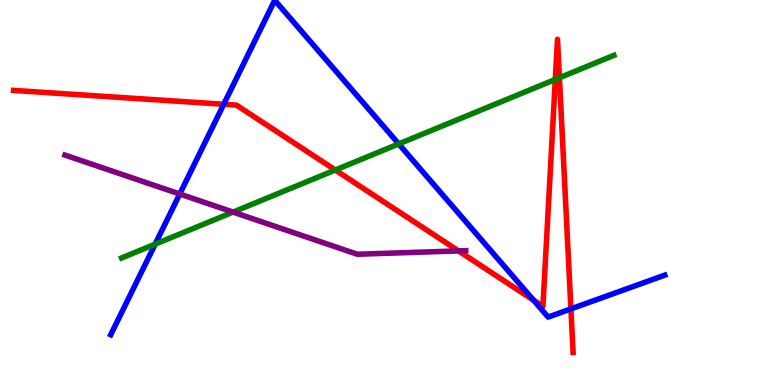[{'lines': ['blue', 'red'], 'intersections': [{'x': 2.89, 'y': 7.29}, {'x': 6.89, 'y': 2.2}, {'x': 7.37, 'y': 1.98}]}, {'lines': ['green', 'red'], 'intersections': [{'x': 4.33, 'y': 5.58}, {'x': 7.17, 'y': 7.94}, {'x': 7.22, 'y': 7.98}]}, {'lines': ['purple', 'red'], 'intersections': [{'x': 5.92, 'y': 3.48}]}, {'lines': ['blue', 'green'], 'intersections': [{'x': 2.0, 'y': 3.66}, {'x': 5.14, 'y': 6.26}]}, {'lines': ['blue', 'purple'], 'intersections': [{'x': 2.32, 'y': 4.96}]}, {'lines': ['green', 'purple'], 'intersections': [{'x': 3.01, 'y': 4.49}]}]